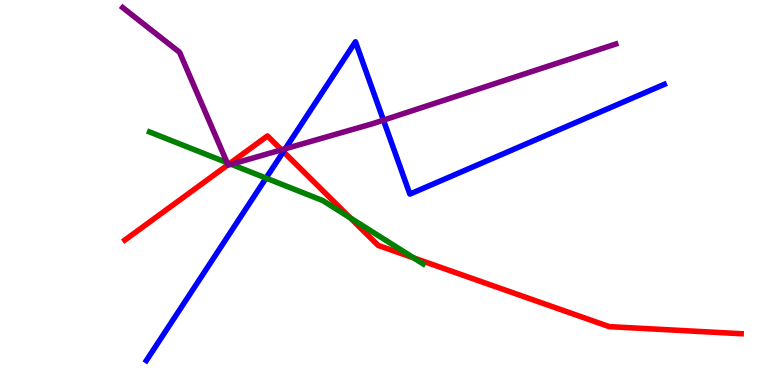[{'lines': ['blue', 'red'], 'intersections': [{'x': 3.66, 'y': 6.06}]}, {'lines': ['green', 'red'], 'intersections': [{'x': 2.96, 'y': 5.75}, {'x': 4.52, 'y': 4.34}, {'x': 5.34, 'y': 3.3}]}, {'lines': ['purple', 'red'], 'intersections': [{'x': 2.94, 'y': 5.72}, {'x': 3.63, 'y': 6.11}]}, {'lines': ['blue', 'green'], 'intersections': [{'x': 3.43, 'y': 5.37}]}, {'lines': ['blue', 'purple'], 'intersections': [{'x': 3.68, 'y': 6.14}, {'x': 4.95, 'y': 6.88}]}, {'lines': ['green', 'purple'], 'intersections': [{'x': 2.93, 'y': 5.77}, {'x': 2.98, 'y': 5.73}]}]